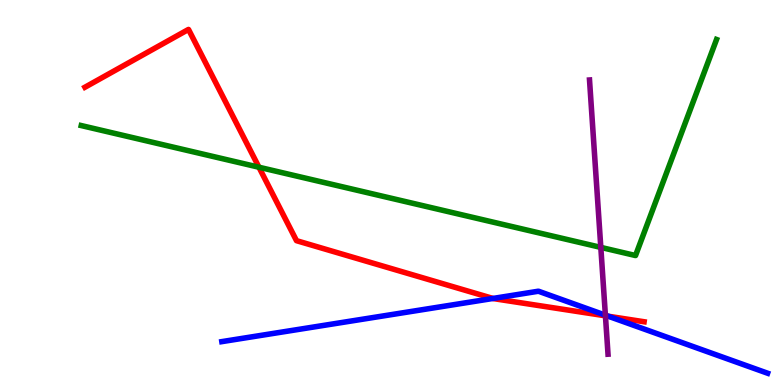[{'lines': ['blue', 'red'], 'intersections': [{'x': 6.36, 'y': 2.25}, {'x': 7.85, 'y': 1.79}]}, {'lines': ['green', 'red'], 'intersections': [{'x': 3.34, 'y': 5.66}]}, {'lines': ['purple', 'red'], 'intersections': [{'x': 7.81, 'y': 1.8}]}, {'lines': ['blue', 'green'], 'intersections': []}, {'lines': ['blue', 'purple'], 'intersections': [{'x': 7.81, 'y': 1.81}]}, {'lines': ['green', 'purple'], 'intersections': [{'x': 7.75, 'y': 3.57}]}]